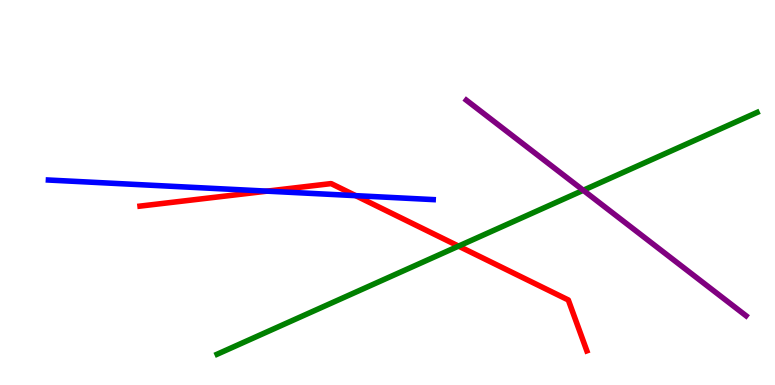[{'lines': ['blue', 'red'], 'intersections': [{'x': 3.45, 'y': 5.04}, {'x': 4.59, 'y': 4.92}]}, {'lines': ['green', 'red'], 'intersections': [{'x': 5.92, 'y': 3.61}]}, {'lines': ['purple', 'red'], 'intersections': []}, {'lines': ['blue', 'green'], 'intersections': []}, {'lines': ['blue', 'purple'], 'intersections': []}, {'lines': ['green', 'purple'], 'intersections': [{'x': 7.53, 'y': 5.06}]}]